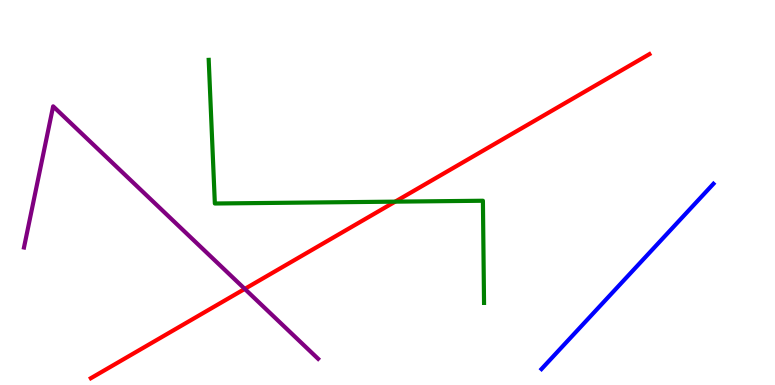[{'lines': ['blue', 'red'], 'intersections': []}, {'lines': ['green', 'red'], 'intersections': [{'x': 5.1, 'y': 4.76}]}, {'lines': ['purple', 'red'], 'intersections': [{'x': 3.16, 'y': 2.5}]}, {'lines': ['blue', 'green'], 'intersections': []}, {'lines': ['blue', 'purple'], 'intersections': []}, {'lines': ['green', 'purple'], 'intersections': []}]